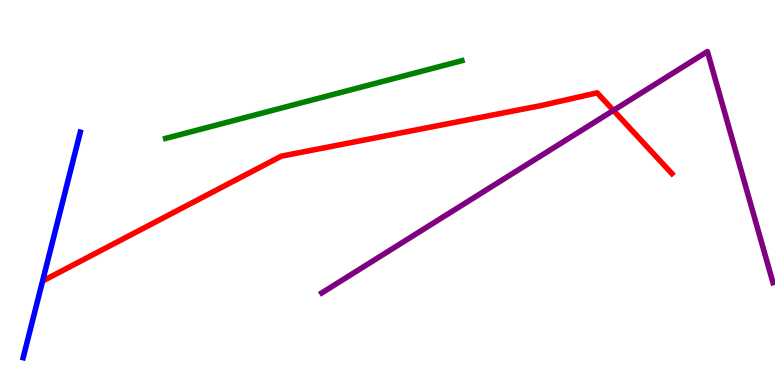[{'lines': ['blue', 'red'], 'intersections': []}, {'lines': ['green', 'red'], 'intersections': []}, {'lines': ['purple', 'red'], 'intersections': [{'x': 7.91, 'y': 7.13}]}, {'lines': ['blue', 'green'], 'intersections': []}, {'lines': ['blue', 'purple'], 'intersections': []}, {'lines': ['green', 'purple'], 'intersections': []}]